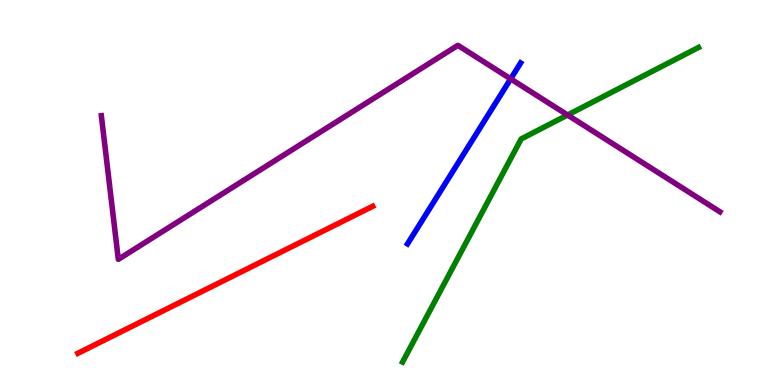[{'lines': ['blue', 'red'], 'intersections': []}, {'lines': ['green', 'red'], 'intersections': []}, {'lines': ['purple', 'red'], 'intersections': []}, {'lines': ['blue', 'green'], 'intersections': []}, {'lines': ['blue', 'purple'], 'intersections': [{'x': 6.59, 'y': 7.95}]}, {'lines': ['green', 'purple'], 'intersections': [{'x': 7.32, 'y': 7.01}]}]